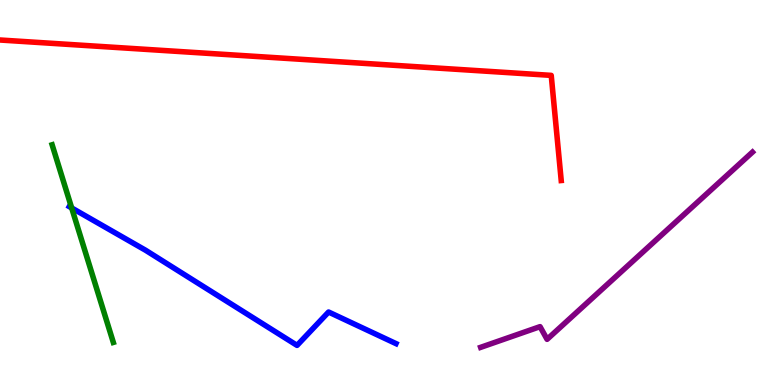[{'lines': ['blue', 'red'], 'intersections': []}, {'lines': ['green', 'red'], 'intersections': []}, {'lines': ['purple', 'red'], 'intersections': []}, {'lines': ['blue', 'green'], 'intersections': [{'x': 0.925, 'y': 4.6}]}, {'lines': ['blue', 'purple'], 'intersections': []}, {'lines': ['green', 'purple'], 'intersections': []}]